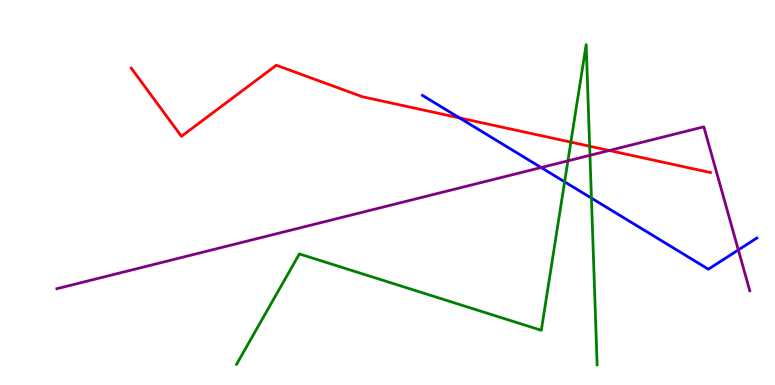[{'lines': ['blue', 'red'], 'intersections': [{'x': 5.93, 'y': 6.94}]}, {'lines': ['green', 'red'], 'intersections': [{'x': 7.37, 'y': 6.31}, {'x': 7.61, 'y': 6.2}]}, {'lines': ['purple', 'red'], 'intersections': [{'x': 7.86, 'y': 6.09}]}, {'lines': ['blue', 'green'], 'intersections': [{'x': 7.29, 'y': 5.28}, {'x': 7.63, 'y': 4.85}]}, {'lines': ['blue', 'purple'], 'intersections': [{'x': 6.98, 'y': 5.65}, {'x': 9.53, 'y': 3.51}]}, {'lines': ['green', 'purple'], 'intersections': [{'x': 7.33, 'y': 5.82}, {'x': 7.61, 'y': 5.97}]}]